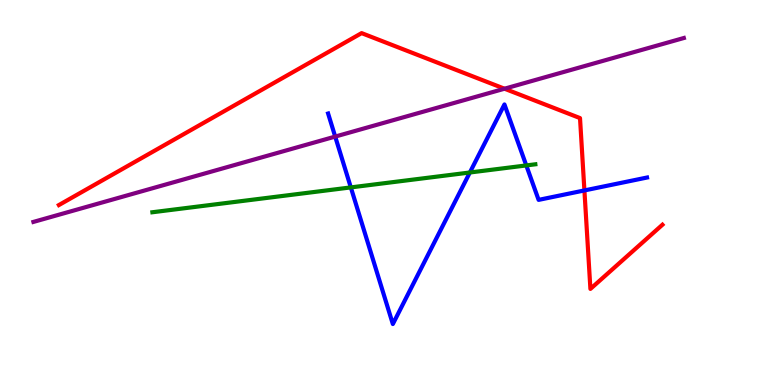[{'lines': ['blue', 'red'], 'intersections': [{'x': 7.54, 'y': 5.05}]}, {'lines': ['green', 'red'], 'intersections': []}, {'lines': ['purple', 'red'], 'intersections': [{'x': 6.51, 'y': 7.7}]}, {'lines': ['blue', 'green'], 'intersections': [{'x': 4.53, 'y': 5.13}, {'x': 6.06, 'y': 5.52}, {'x': 6.79, 'y': 5.7}]}, {'lines': ['blue', 'purple'], 'intersections': [{'x': 4.33, 'y': 6.45}]}, {'lines': ['green', 'purple'], 'intersections': []}]